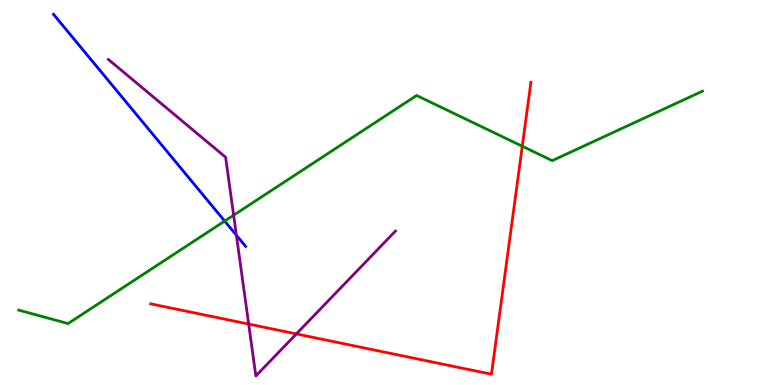[{'lines': ['blue', 'red'], 'intersections': []}, {'lines': ['green', 'red'], 'intersections': [{'x': 6.74, 'y': 6.2}]}, {'lines': ['purple', 'red'], 'intersections': [{'x': 3.21, 'y': 1.58}, {'x': 3.82, 'y': 1.33}]}, {'lines': ['blue', 'green'], 'intersections': [{'x': 2.9, 'y': 4.26}]}, {'lines': ['blue', 'purple'], 'intersections': [{'x': 3.05, 'y': 3.89}]}, {'lines': ['green', 'purple'], 'intersections': [{'x': 3.01, 'y': 4.41}]}]